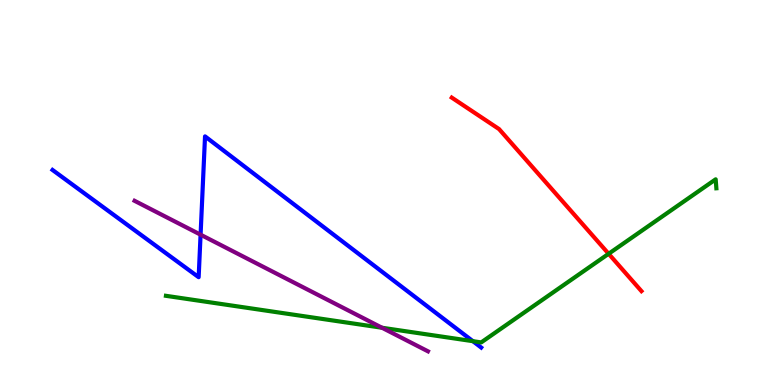[{'lines': ['blue', 'red'], 'intersections': []}, {'lines': ['green', 'red'], 'intersections': [{'x': 7.85, 'y': 3.41}]}, {'lines': ['purple', 'red'], 'intersections': []}, {'lines': ['blue', 'green'], 'intersections': [{'x': 6.1, 'y': 1.14}]}, {'lines': ['blue', 'purple'], 'intersections': [{'x': 2.59, 'y': 3.9}]}, {'lines': ['green', 'purple'], 'intersections': [{'x': 4.93, 'y': 1.49}]}]